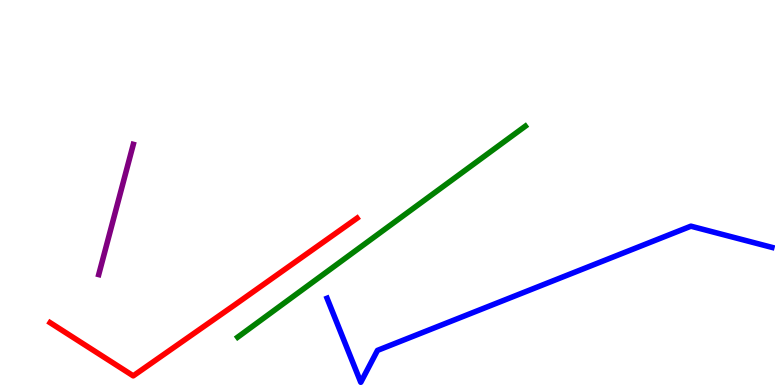[{'lines': ['blue', 'red'], 'intersections': []}, {'lines': ['green', 'red'], 'intersections': []}, {'lines': ['purple', 'red'], 'intersections': []}, {'lines': ['blue', 'green'], 'intersections': []}, {'lines': ['blue', 'purple'], 'intersections': []}, {'lines': ['green', 'purple'], 'intersections': []}]